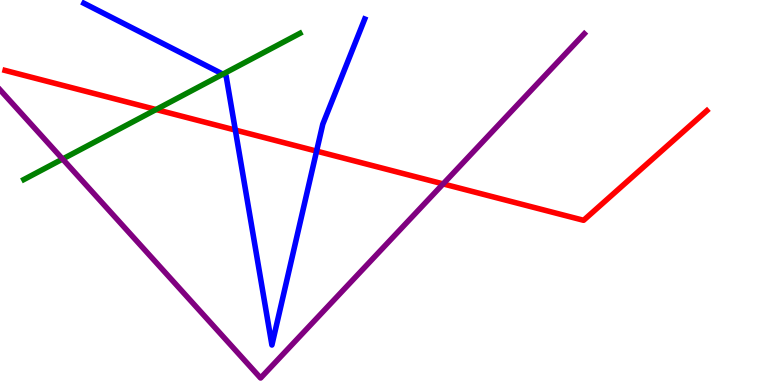[{'lines': ['blue', 'red'], 'intersections': [{'x': 3.04, 'y': 6.62}, {'x': 4.08, 'y': 6.07}]}, {'lines': ['green', 'red'], 'intersections': [{'x': 2.01, 'y': 7.15}]}, {'lines': ['purple', 'red'], 'intersections': [{'x': 5.72, 'y': 5.22}]}, {'lines': ['blue', 'green'], 'intersections': [{'x': 2.88, 'y': 8.07}]}, {'lines': ['blue', 'purple'], 'intersections': []}, {'lines': ['green', 'purple'], 'intersections': [{'x': 0.808, 'y': 5.87}]}]